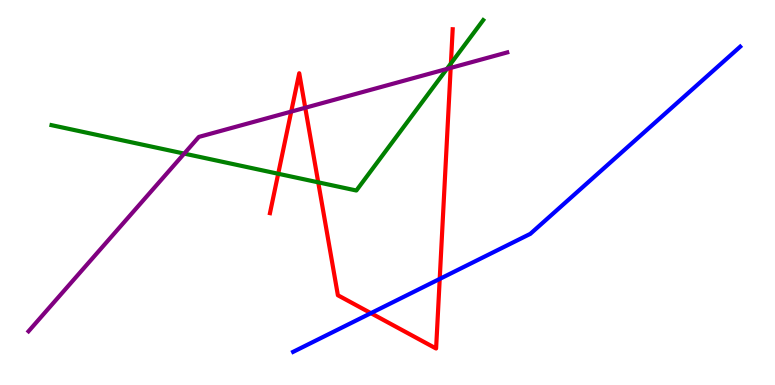[{'lines': ['blue', 'red'], 'intersections': [{'x': 4.79, 'y': 1.87}, {'x': 5.67, 'y': 2.76}]}, {'lines': ['green', 'red'], 'intersections': [{'x': 3.59, 'y': 5.49}, {'x': 4.11, 'y': 5.26}, {'x': 5.82, 'y': 8.35}]}, {'lines': ['purple', 'red'], 'intersections': [{'x': 3.76, 'y': 7.1}, {'x': 3.94, 'y': 7.2}, {'x': 5.82, 'y': 8.24}]}, {'lines': ['blue', 'green'], 'intersections': []}, {'lines': ['blue', 'purple'], 'intersections': []}, {'lines': ['green', 'purple'], 'intersections': [{'x': 2.38, 'y': 6.01}, {'x': 5.77, 'y': 8.21}]}]